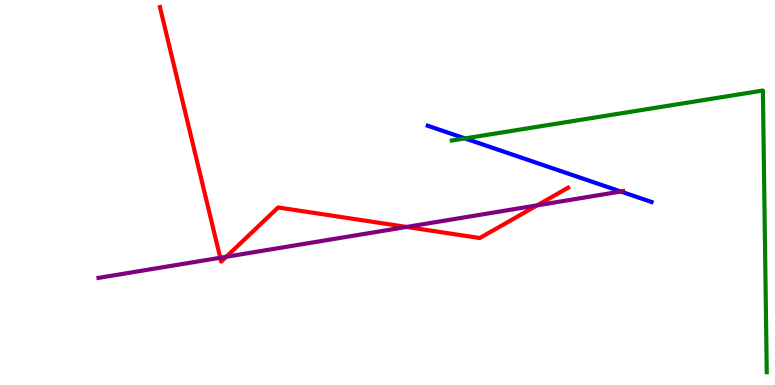[{'lines': ['blue', 'red'], 'intersections': []}, {'lines': ['green', 'red'], 'intersections': []}, {'lines': ['purple', 'red'], 'intersections': [{'x': 2.84, 'y': 3.31}, {'x': 2.92, 'y': 3.33}, {'x': 5.25, 'y': 4.11}, {'x': 6.93, 'y': 4.67}]}, {'lines': ['blue', 'green'], 'intersections': [{'x': 6.0, 'y': 6.4}]}, {'lines': ['blue', 'purple'], 'intersections': [{'x': 8.01, 'y': 5.03}]}, {'lines': ['green', 'purple'], 'intersections': []}]